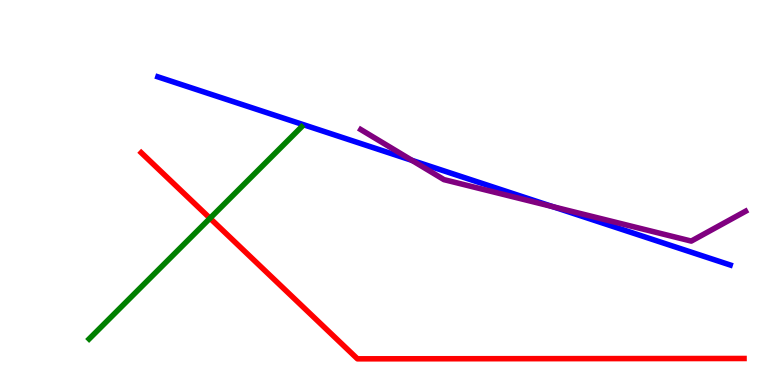[{'lines': ['blue', 'red'], 'intersections': []}, {'lines': ['green', 'red'], 'intersections': [{'x': 2.71, 'y': 4.33}]}, {'lines': ['purple', 'red'], 'intersections': []}, {'lines': ['blue', 'green'], 'intersections': []}, {'lines': ['blue', 'purple'], 'intersections': [{'x': 5.32, 'y': 5.83}, {'x': 7.13, 'y': 4.63}]}, {'lines': ['green', 'purple'], 'intersections': []}]